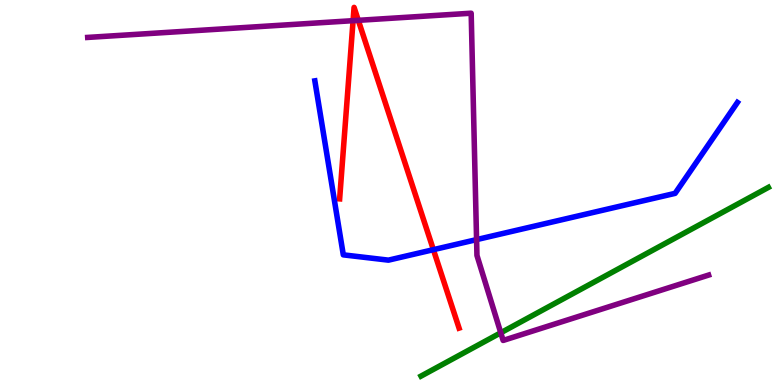[{'lines': ['blue', 'red'], 'intersections': [{'x': 5.59, 'y': 3.51}]}, {'lines': ['green', 'red'], 'intersections': []}, {'lines': ['purple', 'red'], 'intersections': [{'x': 4.56, 'y': 9.46}, {'x': 4.62, 'y': 9.47}]}, {'lines': ['blue', 'green'], 'intersections': []}, {'lines': ['blue', 'purple'], 'intersections': [{'x': 6.15, 'y': 3.78}]}, {'lines': ['green', 'purple'], 'intersections': [{'x': 6.46, 'y': 1.36}]}]